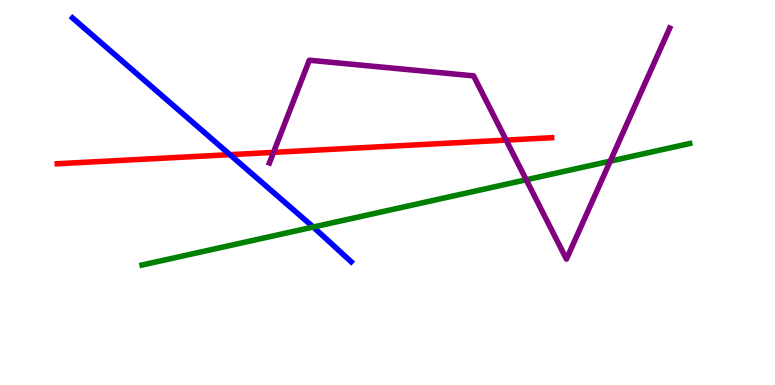[{'lines': ['blue', 'red'], 'intersections': [{'x': 2.97, 'y': 5.98}]}, {'lines': ['green', 'red'], 'intersections': []}, {'lines': ['purple', 'red'], 'intersections': [{'x': 3.53, 'y': 6.04}, {'x': 6.53, 'y': 6.36}]}, {'lines': ['blue', 'green'], 'intersections': [{'x': 4.04, 'y': 4.1}]}, {'lines': ['blue', 'purple'], 'intersections': []}, {'lines': ['green', 'purple'], 'intersections': [{'x': 6.79, 'y': 5.33}, {'x': 7.87, 'y': 5.81}]}]